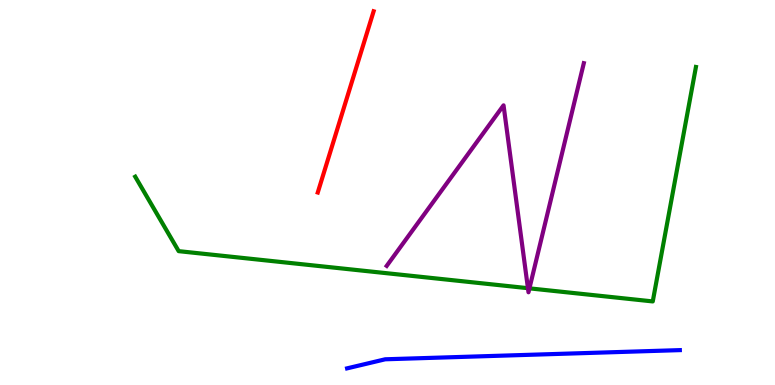[{'lines': ['blue', 'red'], 'intersections': []}, {'lines': ['green', 'red'], 'intersections': []}, {'lines': ['purple', 'red'], 'intersections': []}, {'lines': ['blue', 'green'], 'intersections': []}, {'lines': ['blue', 'purple'], 'intersections': []}, {'lines': ['green', 'purple'], 'intersections': [{'x': 6.81, 'y': 2.51}, {'x': 6.83, 'y': 2.51}]}]